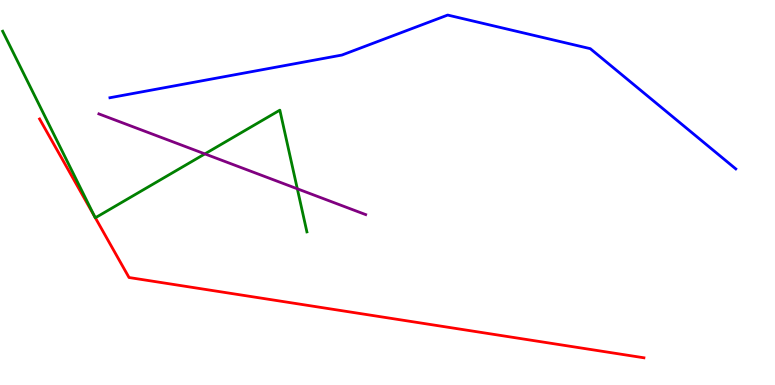[{'lines': ['blue', 'red'], 'intersections': []}, {'lines': ['green', 'red'], 'intersections': [{'x': 1.22, 'y': 4.37}, {'x': 1.23, 'y': 4.34}]}, {'lines': ['purple', 'red'], 'intersections': []}, {'lines': ['blue', 'green'], 'intersections': []}, {'lines': ['blue', 'purple'], 'intersections': []}, {'lines': ['green', 'purple'], 'intersections': [{'x': 2.64, 'y': 6.0}, {'x': 3.84, 'y': 5.1}]}]